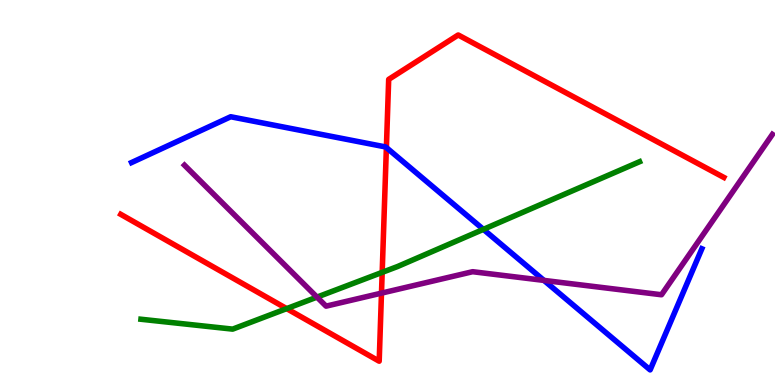[{'lines': ['blue', 'red'], 'intersections': [{'x': 4.99, 'y': 6.17}]}, {'lines': ['green', 'red'], 'intersections': [{'x': 3.7, 'y': 1.98}, {'x': 4.93, 'y': 2.93}]}, {'lines': ['purple', 'red'], 'intersections': [{'x': 4.92, 'y': 2.39}]}, {'lines': ['blue', 'green'], 'intersections': [{'x': 6.24, 'y': 4.04}]}, {'lines': ['blue', 'purple'], 'intersections': [{'x': 7.02, 'y': 2.72}]}, {'lines': ['green', 'purple'], 'intersections': [{'x': 4.09, 'y': 2.28}]}]